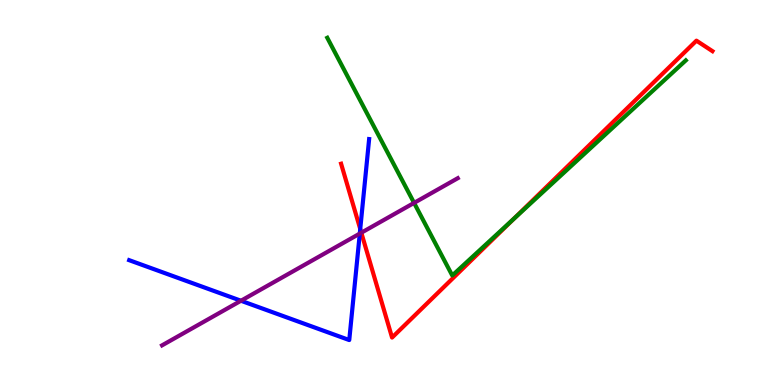[{'lines': ['blue', 'red'], 'intersections': [{'x': 4.65, 'y': 4.05}]}, {'lines': ['green', 'red'], 'intersections': [{'x': 6.63, 'y': 4.32}]}, {'lines': ['purple', 'red'], 'intersections': [{'x': 4.66, 'y': 3.96}]}, {'lines': ['blue', 'green'], 'intersections': []}, {'lines': ['blue', 'purple'], 'intersections': [{'x': 3.11, 'y': 2.19}, {'x': 4.64, 'y': 3.93}]}, {'lines': ['green', 'purple'], 'intersections': [{'x': 5.34, 'y': 4.73}]}]